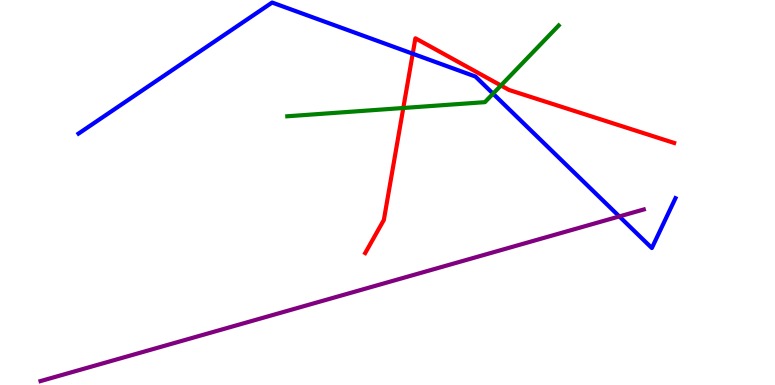[{'lines': ['blue', 'red'], 'intersections': [{'x': 5.33, 'y': 8.6}]}, {'lines': ['green', 'red'], 'intersections': [{'x': 5.2, 'y': 7.2}, {'x': 6.46, 'y': 7.78}]}, {'lines': ['purple', 'red'], 'intersections': []}, {'lines': ['blue', 'green'], 'intersections': [{'x': 6.36, 'y': 7.57}]}, {'lines': ['blue', 'purple'], 'intersections': [{'x': 7.99, 'y': 4.38}]}, {'lines': ['green', 'purple'], 'intersections': []}]